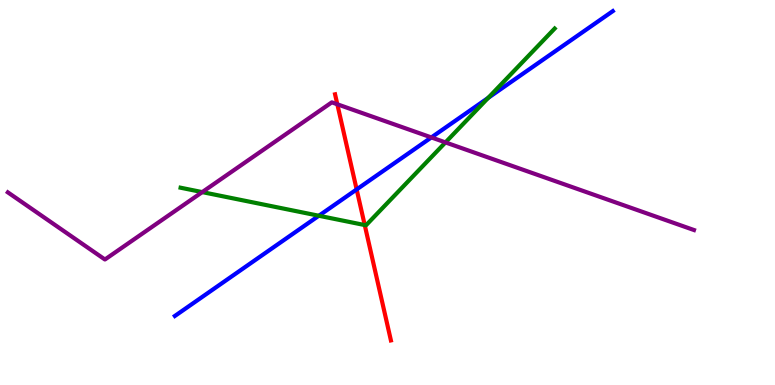[{'lines': ['blue', 'red'], 'intersections': [{'x': 4.6, 'y': 5.08}]}, {'lines': ['green', 'red'], 'intersections': [{'x': 4.71, 'y': 4.15}]}, {'lines': ['purple', 'red'], 'intersections': [{'x': 4.35, 'y': 7.29}]}, {'lines': ['blue', 'green'], 'intersections': [{'x': 4.11, 'y': 4.4}, {'x': 6.3, 'y': 7.46}]}, {'lines': ['blue', 'purple'], 'intersections': [{'x': 5.57, 'y': 6.43}]}, {'lines': ['green', 'purple'], 'intersections': [{'x': 2.61, 'y': 5.01}, {'x': 5.75, 'y': 6.3}]}]